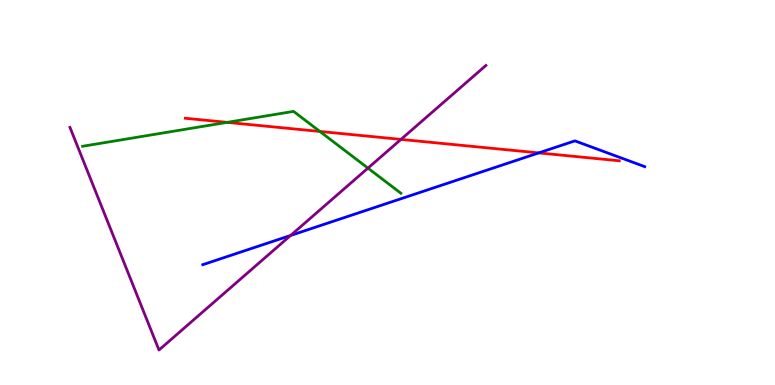[{'lines': ['blue', 'red'], 'intersections': [{'x': 6.95, 'y': 6.03}]}, {'lines': ['green', 'red'], 'intersections': [{'x': 2.93, 'y': 6.82}, {'x': 4.13, 'y': 6.59}]}, {'lines': ['purple', 'red'], 'intersections': [{'x': 5.17, 'y': 6.38}]}, {'lines': ['blue', 'green'], 'intersections': []}, {'lines': ['blue', 'purple'], 'intersections': [{'x': 3.75, 'y': 3.88}]}, {'lines': ['green', 'purple'], 'intersections': [{'x': 4.75, 'y': 5.63}]}]